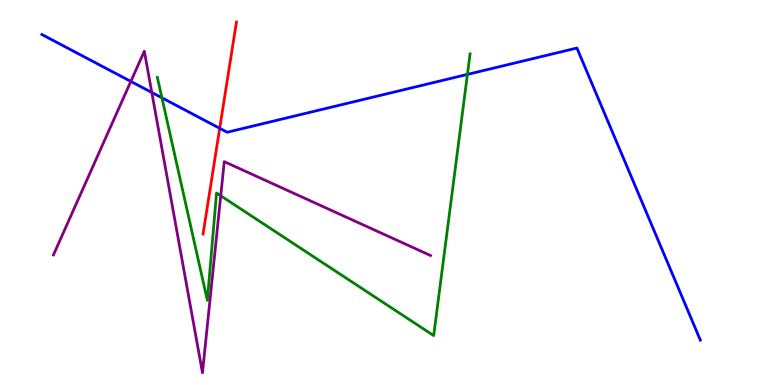[{'lines': ['blue', 'red'], 'intersections': [{'x': 2.83, 'y': 6.67}]}, {'lines': ['green', 'red'], 'intersections': []}, {'lines': ['purple', 'red'], 'intersections': []}, {'lines': ['blue', 'green'], 'intersections': [{'x': 2.09, 'y': 7.46}, {'x': 6.03, 'y': 8.07}]}, {'lines': ['blue', 'purple'], 'intersections': [{'x': 1.69, 'y': 7.89}, {'x': 1.96, 'y': 7.6}]}, {'lines': ['green', 'purple'], 'intersections': [{'x': 2.85, 'y': 4.92}]}]